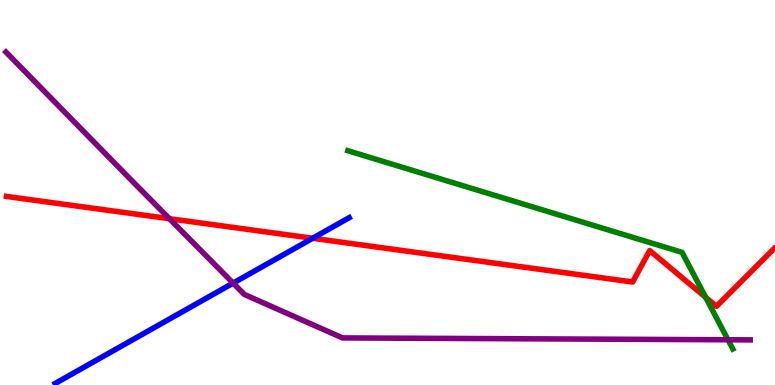[{'lines': ['blue', 'red'], 'intersections': [{'x': 4.03, 'y': 3.81}]}, {'lines': ['green', 'red'], 'intersections': [{'x': 9.11, 'y': 2.28}]}, {'lines': ['purple', 'red'], 'intersections': [{'x': 2.19, 'y': 4.32}]}, {'lines': ['blue', 'green'], 'intersections': []}, {'lines': ['blue', 'purple'], 'intersections': [{'x': 3.01, 'y': 2.65}]}, {'lines': ['green', 'purple'], 'intersections': [{'x': 9.39, 'y': 1.17}]}]